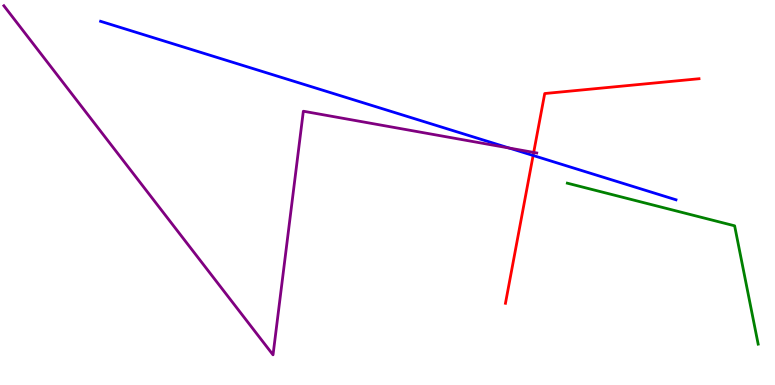[{'lines': ['blue', 'red'], 'intersections': [{'x': 6.88, 'y': 5.96}]}, {'lines': ['green', 'red'], 'intersections': []}, {'lines': ['purple', 'red'], 'intersections': [{'x': 6.89, 'y': 6.04}]}, {'lines': ['blue', 'green'], 'intersections': []}, {'lines': ['blue', 'purple'], 'intersections': [{'x': 6.57, 'y': 6.16}]}, {'lines': ['green', 'purple'], 'intersections': []}]